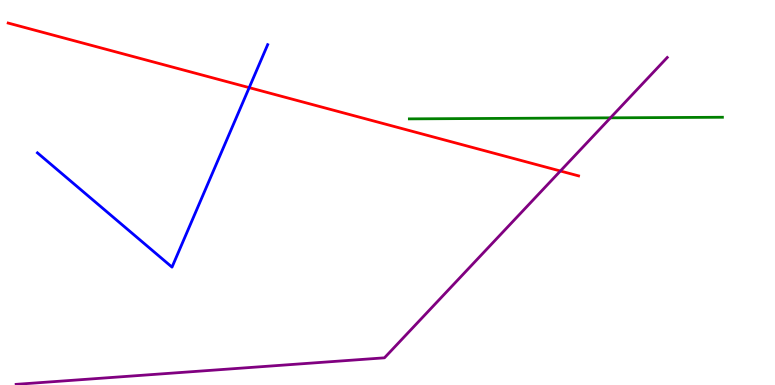[{'lines': ['blue', 'red'], 'intersections': [{'x': 3.22, 'y': 7.72}]}, {'lines': ['green', 'red'], 'intersections': []}, {'lines': ['purple', 'red'], 'intersections': [{'x': 7.23, 'y': 5.56}]}, {'lines': ['blue', 'green'], 'intersections': []}, {'lines': ['blue', 'purple'], 'intersections': []}, {'lines': ['green', 'purple'], 'intersections': [{'x': 7.88, 'y': 6.94}]}]